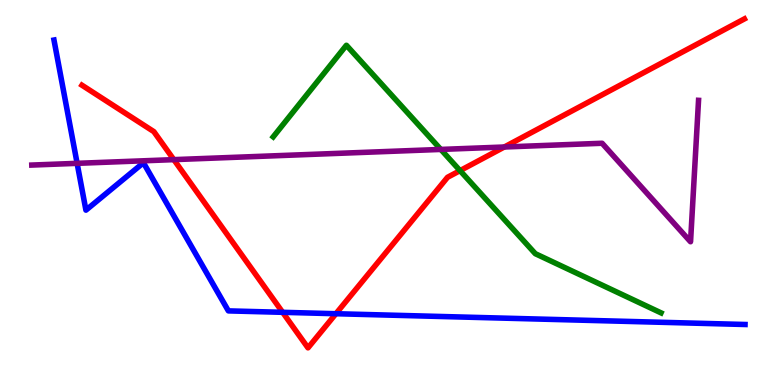[{'lines': ['blue', 'red'], 'intersections': [{'x': 3.65, 'y': 1.89}, {'x': 4.33, 'y': 1.85}]}, {'lines': ['green', 'red'], 'intersections': [{'x': 5.94, 'y': 5.57}]}, {'lines': ['purple', 'red'], 'intersections': [{'x': 2.24, 'y': 5.85}, {'x': 6.51, 'y': 6.18}]}, {'lines': ['blue', 'green'], 'intersections': []}, {'lines': ['blue', 'purple'], 'intersections': [{'x': 0.995, 'y': 5.76}]}, {'lines': ['green', 'purple'], 'intersections': [{'x': 5.69, 'y': 6.12}]}]